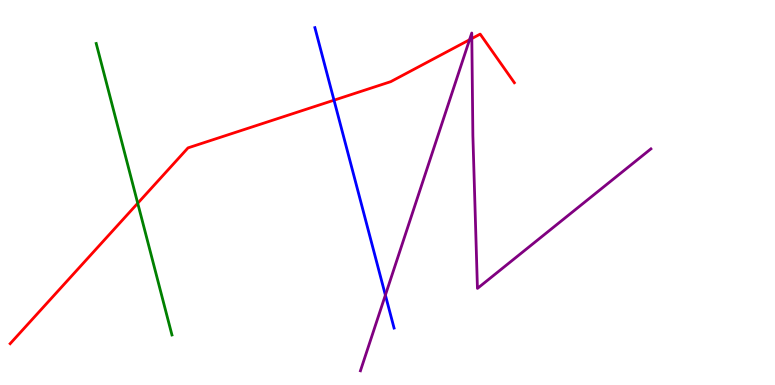[{'lines': ['blue', 'red'], 'intersections': [{'x': 4.31, 'y': 7.4}]}, {'lines': ['green', 'red'], 'intersections': [{'x': 1.78, 'y': 4.72}]}, {'lines': ['purple', 'red'], 'intersections': [{'x': 6.06, 'y': 8.97}, {'x': 6.09, 'y': 9.0}]}, {'lines': ['blue', 'green'], 'intersections': []}, {'lines': ['blue', 'purple'], 'intersections': [{'x': 4.97, 'y': 2.33}]}, {'lines': ['green', 'purple'], 'intersections': []}]